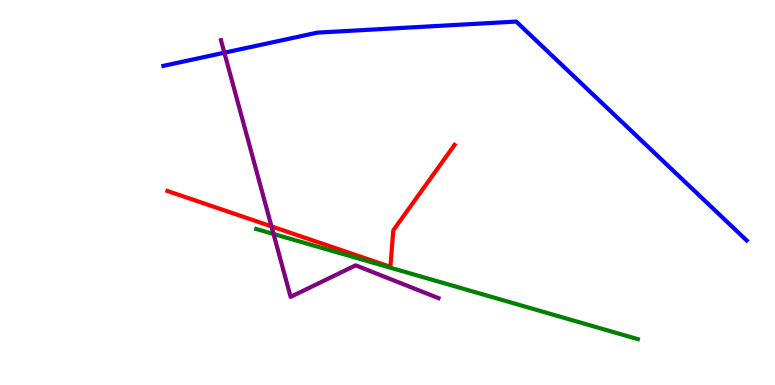[{'lines': ['blue', 'red'], 'intersections': []}, {'lines': ['green', 'red'], 'intersections': []}, {'lines': ['purple', 'red'], 'intersections': [{'x': 3.5, 'y': 4.12}]}, {'lines': ['blue', 'green'], 'intersections': []}, {'lines': ['blue', 'purple'], 'intersections': [{'x': 2.89, 'y': 8.63}]}, {'lines': ['green', 'purple'], 'intersections': [{'x': 3.53, 'y': 3.92}]}]